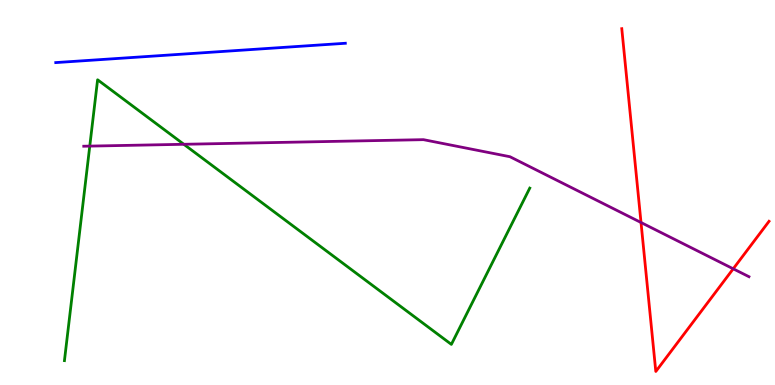[{'lines': ['blue', 'red'], 'intersections': []}, {'lines': ['green', 'red'], 'intersections': []}, {'lines': ['purple', 'red'], 'intersections': [{'x': 8.27, 'y': 4.22}, {'x': 9.46, 'y': 3.02}]}, {'lines': ['blue', 'green'], 'intersections': []}, {'lines': ['blue', 'purple'], 'intersections': []}, {'lines': ['green', 'purple'], 'intersections': [{'x': 1.16, 'y': 6.21}, {'x': 2.37, 'y': 6.25}]}]